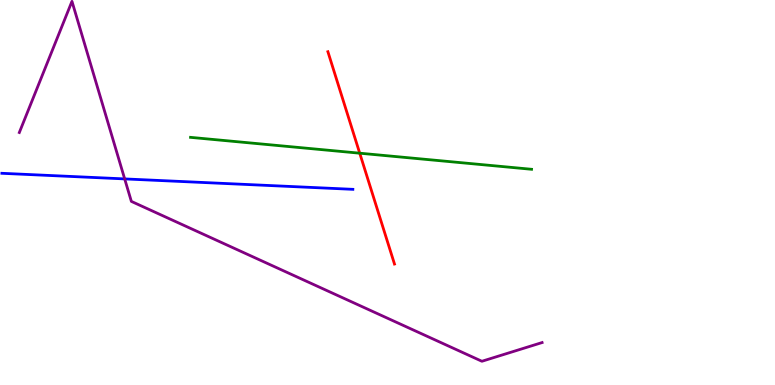[{'lines': ['blue', 'red'], 'intersections': []}, {'lines': ['green', 'red'], 'intersections': [{'x': 4.64, 'y': 6.02}]}, {'lines': ['purple', 'red'], 'intersections': []}, {'lines': ['blue', 'green'], 'intersections': []}, {'lines': ['blue', 'purple'], 'intersections': [{'x': 1.61, 'y': 5.35}]}, {'lines': ['green', 'purple'], 'intersections': []}]